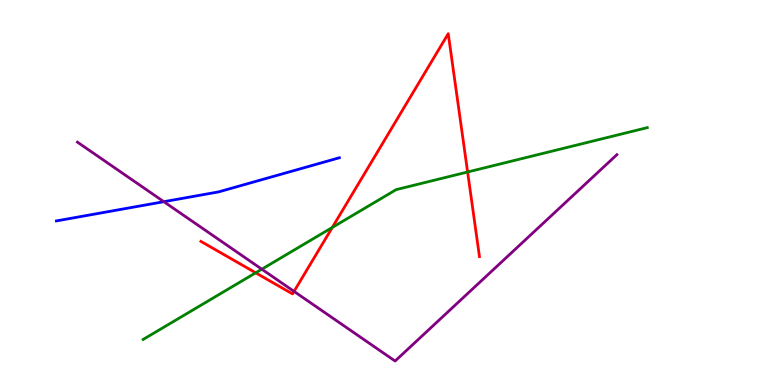[{'lines': ['blue', 'red'], 'intersections': []}, {'lines': ['green', 'red'], 'intersections': [{'x': 3.3, 'y': 2.91}, {'x': 4.29, 'y': 4.09}, {'x': 6.03, 'y': 5.53}]}, {'lines': ['purple', 'red'], 'intersections': [{'x': 3.79, 'y': 2.43}]}, {'lines': ['blue', 'green'], 'intersections': []}, {'lines': ['blue', 'purple'], 'intersections': [{'x': 2.11, 'y': 4.76}]}, {'lines': ['green', 'purple'], 'intersections': [{'x': 3.38, 'y': 3.01}]}]